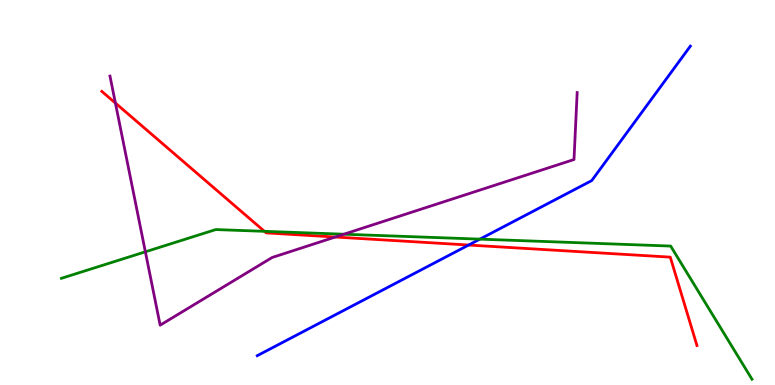[{'lines': ['blue', 'red'], 'intersections': [{'x': 6.05, 'y': 3.64}]}, {'lines': ['green', 'red'], 'intersections': [{'x': 3.41, 'y': 3.99}]}, {'lines': ['purple', 'red'], 'intersections': [{'x': 1.49, 'y': 7.32}, {'x': 4.33, 'y': 3.84}]}, {'lines': ['blue', 'green'], 'intersections': [{'x': 6.19, 'y': 3.79}]}, {'lines': ['blue', 'purple'], 'intersections': []}, {'lines': ['green', 'purple'], 'intersections': [{'x': 1.88, 'y': 3.46}, {'x': 4.44, 'y': 3.92}]}]